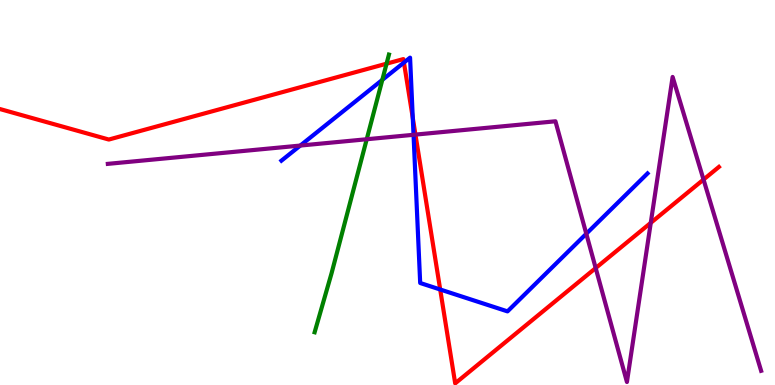[{'lines': ['blue', 'red'], 'intersections': [{'x': 5.21, 'y': 8.38}, {'x': 5.33, 'y': 6.94}, {'x': 5.68, 'y': 2.48}]}, {'lines': ['green', 'red'], 'intersections': [{'x': 4.99, 'y': 8.35}]}, {'lines': ['purple', 'red'], 'intersections': [{'x': 5.36, 'y': 6.5}, {'x': 7.69, 'y': 3.04}, {'x': 8.4, 'y': 4.21}, {'x': 9.08, 'y': 5.34}]}, {'lines': ['blue', 'green'], 'intersections': [{'x': 4.93, 'y': 7.93}]}, {'lines': ['blue', 'purple'], 'intersections': [{'x': 3.87, 'y': 6.22}, {'x': 5.34, 'y': 6.5}, {'x': 7.57, 'y': 3.93}]}, {'lines': ['green', 'purple'], 'intersections': [{'x': 4.73, 'y': 6.38}]}]